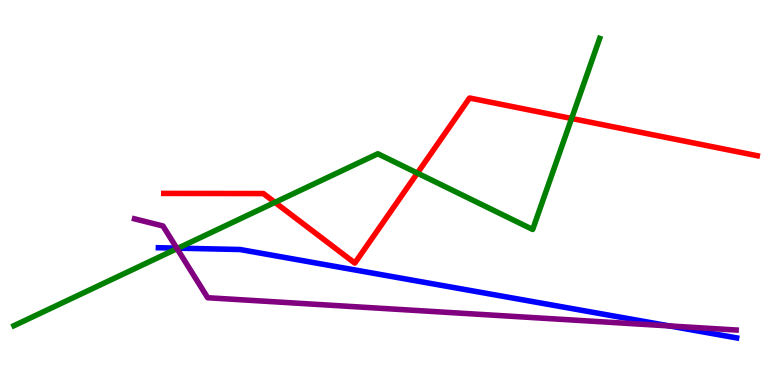[{'lines': ['blue', 'red'], 'intersections': []}, {'lines': ['green', 'red'], 'intersections': [{'x': 3.55, 'y': 4.74}, {'x': 5.39, 'y': 5.5}, {'x': 7.38, 'y': 6.92}]}, {'lines': ['purple', 'red'], 'intersections': []}, {'lines': ['blue', 'green'], 'intersections': [{'x': 2.3, 'y': 3.55}]}, {'lines': ['blue', 'purple'], 'intersections': [{'x': 2.28, 'y': 3.55}, {'x': 8.64, 'y': 1.53}]}, {'lines': ['green', 'purple'], 'intersections': [{'x': 2.28, 'y': 3.54}]}]